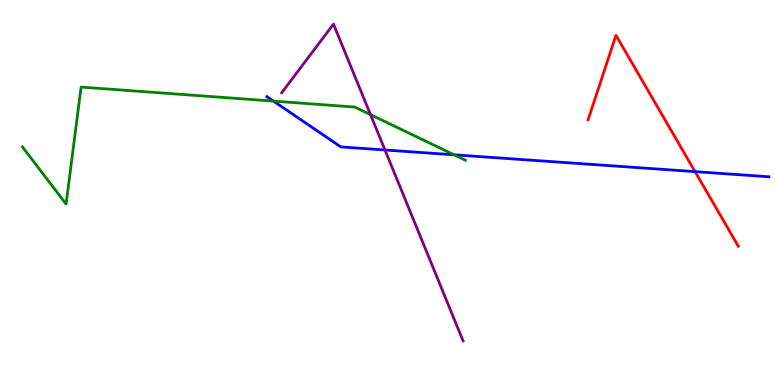[{'lines': ['blue', 'red'], 'intersections': [{'x': 8.97, 'y': 5.54}]}, {'lines': ['green', 'red'], 'intersections': []}, {'lines': ['purple', 'red'], 'intersections': []}, {'lines': ['blue', 'green'], 'intersections': [{'x': 3.53, 'y': 7.37}, {'x': 5.86, 'y': 5.98}]}, {'lines': ['blue', 'purple'], 'intersections': [{'x': 4.97, 'y': 6.1}]}, {'lines': ['green', 'purple'], 'intersections': [{'x': 4.78, 'y': 7.02}]}]